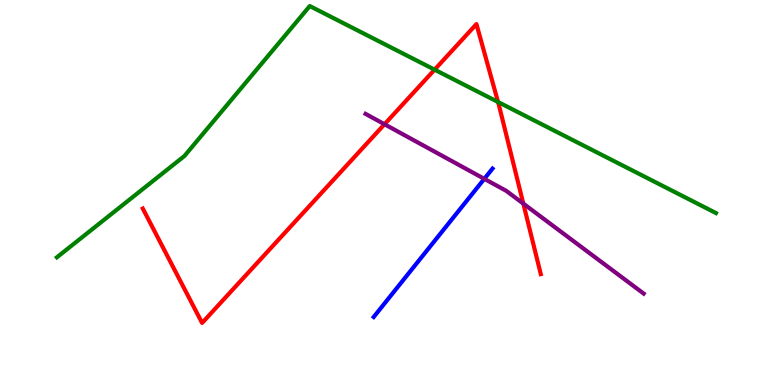[{'lines': ['blue', 'red'], 'intersections': []}, {'lines': ['green', 'red'], 'intersections': [{'x': 5.61, 'y': 8.19}, {'x': 6.43, 'y': 7.35}]}, {'lines': ['purple', 'red'], 'intersections': [{'x': 4.96, 'y': 6.77}, {'x': 6.75, 'y': 4.71}]}, {'lines': ['blue', 'green'], 'intersections': []}, {'lines': ['blue', 'purple'], 'intersections': [{'x': 6.25, 'y': 5.35}]}, {'lines': ['green', 'purple'], 'intersections': []}]